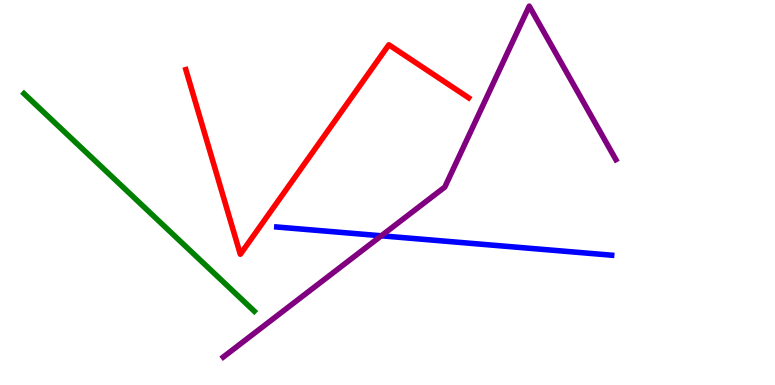[{'lines': ['blue', 'red'], 'intersections': []}, {'lines': ['green', 'red'], 'intersections': []}, {'lines': ['purple', 'red'], 'intersections': []}, {'lines': ['blue', 'green'], 'intersections': []}, {'lines': ['blue', 'purple'], 'intersections': [{'x': 4.92, 'y': 3.88}]}, {'lines': ['green', 'purple'], 'intersections': []}]